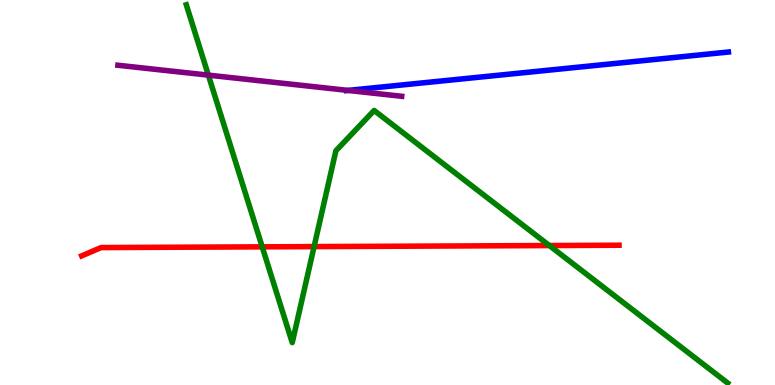[{'lines': ['blue', 'red'], 'intersections': []}, {'lines': ['green', 'red'], 'intersections': [{'x': 3.38, 'y': 3.59}, {'x': 4.05, 'y': 3.59}, {'x': 7.09, 'y': 3.62}]}, {'lines': ['purple', 'red'], 'intersections': []}, {'lines': ['blue', 'green'], 'intersections': []}, {'lines': ['blue', 'purple'], 'intersections': [{'x': 4.49, 'y': 7.65}]}, {'lines': ['green', 'purple'], 'intersections': [{'x': 2.69, 'y': 8.05}]}]